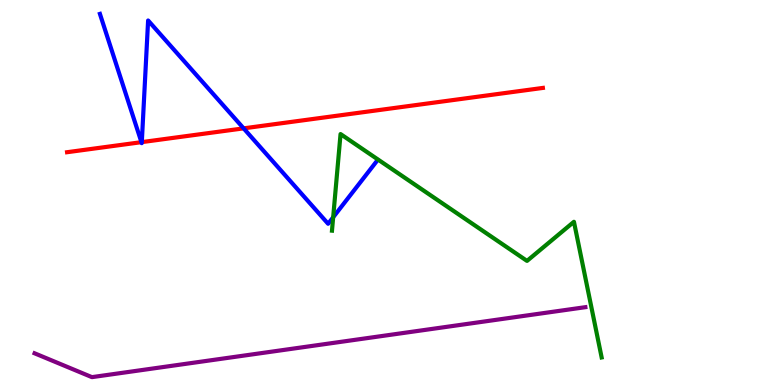[{'lines': ['blue', 'red'], 'intersections': [{'x': 1.82, 'y': 6.31}, {'x': 1.83, 'y': 6.31}, {'x': 3.14, 'y': 6.67}]}, {'lines': ['green', 'red'], 'intersections': []}, {'lines': ['purple', 'red'], 'intersections': []}, {'lines': ['blue', 'green'], 'intersections': [{'x': 4.3, 'y': 4.36}]}, {'lines': ['blue', 'purple'], 'intersections': []}, {'lines': ['green', 'purple'], 'intersections': []}]